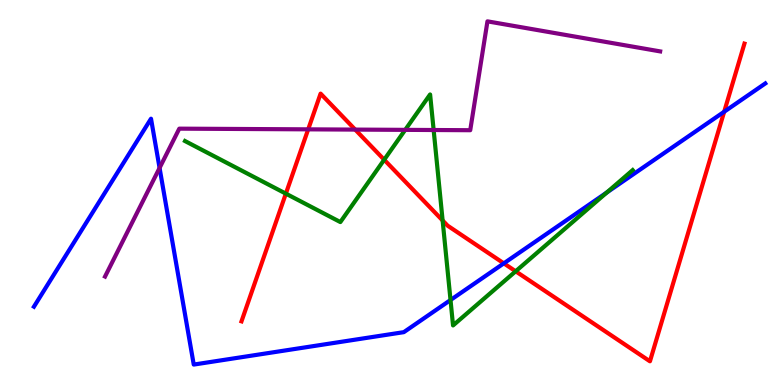[{'lines': ['blue', 'red'], 'intersections': [{'x': 6.5, 'y': 3.16}, {'x': 9.34, 'y': 7.1}]}, {'lines': ['green', 'red'], 'intersections': [{'x': 3.69, 'y': 4.97}, {'x': 4.96, 'y': 5.85}, {'x': 5.71, 'y': 4.27}, {'x': 6.65, 'y': 2.95}]}, {'lines': ['purple', 'red'], 'intersections': [{'x': 3.98, 'y': 6.64}, {'x': 4.58, 'y': 6.63}]}, {'lines': ['blue', 'green'], 'intersections': [{'x': 5.81, 'y': 2.21}, {'x': 7.83, 'y': 5.0}]}, {'lines': ['blue', 'purple'], 'intersections': [{'x': 2.06, 'y': 5.64}]}, {'lines': ['green', 'purple'], 'intersections': [{'x': 5.23, 'y': 6.63}, {'x': 5.6, 'y': 6.62}]}]